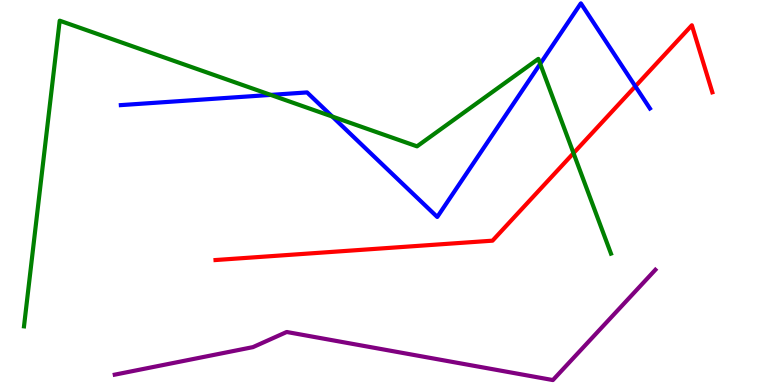[{'lines': ['blue', 'red'], 'intersections': [{'x': 8.2, 'y': 7.76}]}, {'lines': ['green', 'red'], 'intersections': [{'x': 7.4, 'y': 6.02}]}, {'lines': ['purple', 'red'], 'intersections': []}, {'lines': ['blue', 'green'], 'intersections': [{'x': 3.49, 'y': 7.54}, {'x': 4.29, 'y': 6.97}, {'x': 6.97, 'y': 8.34}]}, {'lines': ['blue', 'purple'], 'intersections': []}, {'lines': ['green', 'purple'], 'intersections': []}]